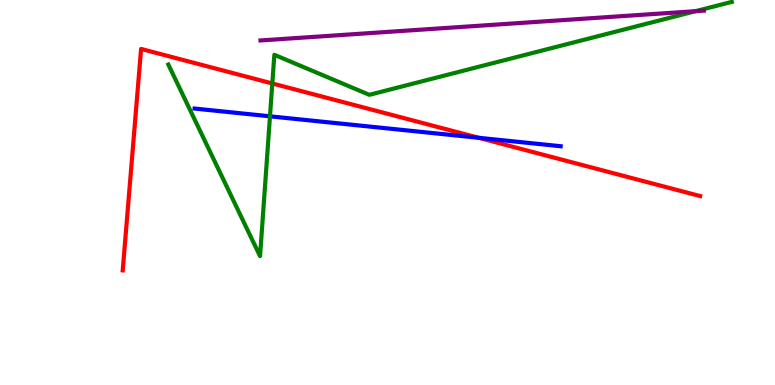[{'lines': ['blue', 'red'], 'intersections': [{'x': 6.18, 'y': 6.42}]}, {'lines': ['green', 'red'], 'intersections': [{'x': 3.51, 'y': 7.83}]}, {'lines': ['purple', 'red'], 'intersections': []}, {'lines': ['blue', 'green'], 'intersections': [{'x': 3.48, 'y': 6.98}]}, {'lines': ['blue', 'purple'], 'intersections': []}, {'lines': ['green', 'purple'], 'intersections': [{'x': 8.98, 'y': 9.71}]}]